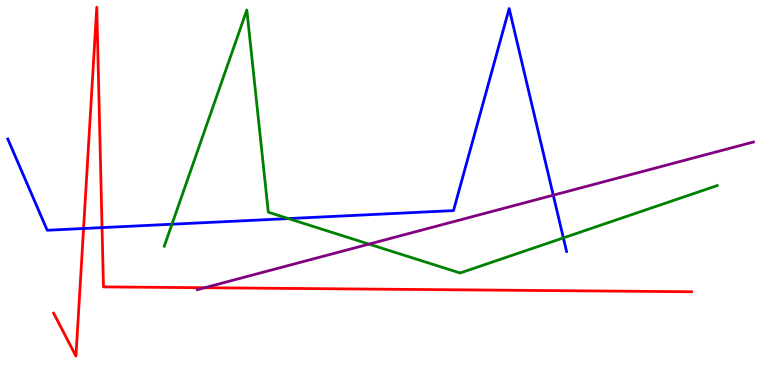[{'lines': ['blue', 'red'], 'intersections': [{'x': 1.08, 'y': 4.06}, {'x': 1.32, 'y': 4.09}]}, {'lines': ['green', 'red'], 'intersections': []}, {'lines': ['purple', 'red'], 'intersections': [{'x': 2.64, 'y': 2.53}]}, {'lines': ['blue', 'green'], 'intersections': [{'x': 2.22, 'y': 4.18}, {'x': 3.72, 'y': 4.32}, {'x': 7.27, 'y': 3.82}]}, {'lines': ['blue', 'purple'], 'intersections': [{'x': 7.14, 'y': 4.93}]}, {'lines': ['green', 'purple'], 'intersections': [{'x': 4.76, 'y': 3.66}]}]